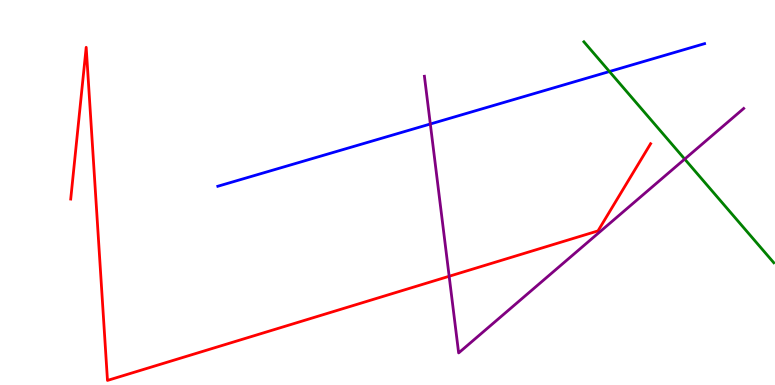[{'lines': ['blue', 'red'], 'intersections': []}, {'lines': ['green', 'red'], 'intersections': []}, {'lines': ['purple', 'red'], 'intersections': [{'x': 5.8, 'y': 2.82}]}, {'lines': ['blue', 'green'], 'intersections': [{'x': 7.86, 'y': 8.14}]}, {'lines': ['blue', 'purple'], 'intersections': [{'x': 5.55, 'y': 6.78}]}, {'lines': ['green', 'purple'], 'intersections': [{'x': 8.83, 'y': 5.87}]}]